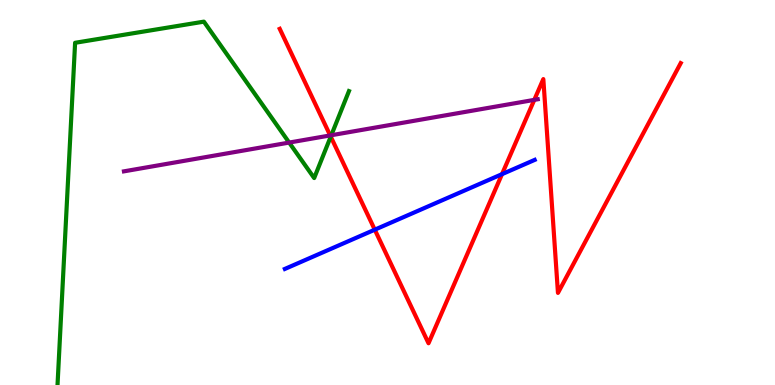[{'lines': ['blue', 'red'], 'intersections': [{'x': 4.84, 'y': 4.03}, {'x': 6.48, 'y': 5.48}]}, {'lines': ['green', 'red'], 'intersections': [{'x': 4.27, 'y': 6.45}]}, {'lines': ['purple', 'red'], 'intersections': [{'x': 4.26, 'y': 6.48}, {'x': 6.89, 'y': 7.41}]}, {'lines': ['blue', 'green'], 'intersections': []}, {'lines': ['blue', 'purple'], 'intersections': []}, {'lines': ['green', 'purple'], 'intersections': [{'x': 3.73, 'y': 6.3}, {'x': 4.27, 'y': 6.49}]}]